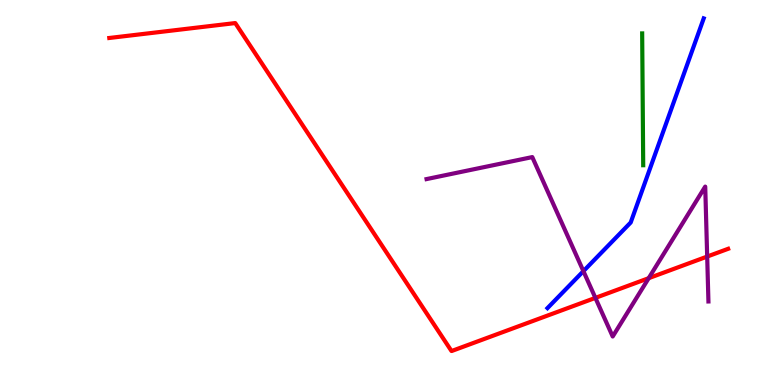[{'lines': ['blue', 'red'], 'intersections': []}, {'lines': ['green', 'red'], 'intersections': []}, {'lines': ['purple', 'red'], 'intersections': [{'x': 7.68, 'y': 2.26}, {'x': 8.37, 'y': 2.77}, {'x': 9.12, 'y': 3.34}]}, {'lines': ['blue', 'green'], 'intersections': []}, {'lines': ['blue', 'purple'], 'intersections': [{'x': 7.53, 'y': 2.96}]}, {'lines': ['green', 'purple'], 'intersections': []}]